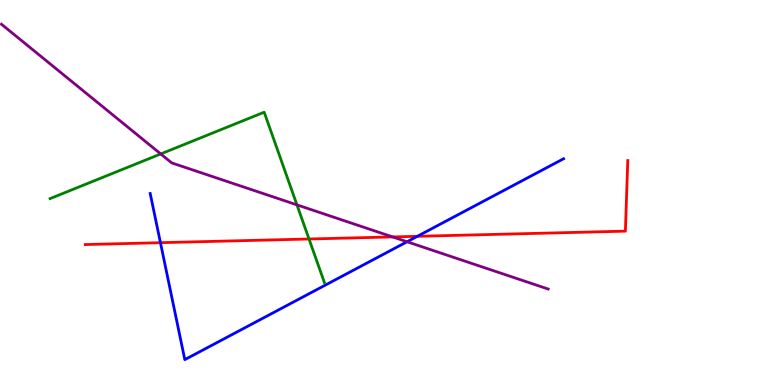[{'lines': ['blue', 'red'], 'intersections': [{'x': 2.07, 'y': 3.7}, {'x': 5.38, 'y': 3.86}]}, {'lines': ['green', 'red'], 'intersections': [{'x': 3.99, 'y': 3.79}]}, {'lines': ['purple', 'red'], 'intersections': [{'x': 5.07, 'y': 3.85}]}, {'lines': ['blue', 'green'], 'intersections': []}, {'lines': ['blue', 'purple'], 'intersections': [{'x': 5.25, 'y': 3.72}]}, {'lines': ['green', 'purple'], 'intersections': [{'x': 2.07, 'y': 6.0}, {'x': 3.83, 'y': 4.68}]}]